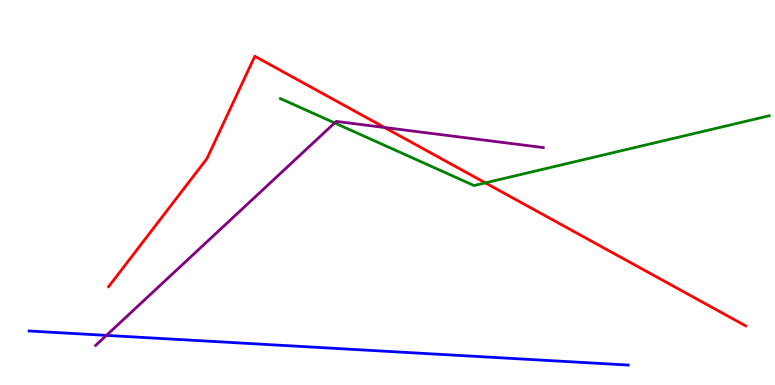[{'lines': ['blue', 'red'], 'intersections': []}, {'lines': ['green', 'red'], 'intersections': [{'x': 6.26, 'y': 5.25}]}, {'lines': ['purple', 'red'], 'intersections': [{'x': 4.96, 'y': 6.69}]}, {'lines': ['blue', 'green'], 'intersections': []}, {'lines': ['blue', 'purple'], 'intersections': [{'x': 1.37, 'y': 1.29}]}, {'lines': ['green', 'purple'], 'intersections': [{'x': 4.32, 'y': 6.81}]}]